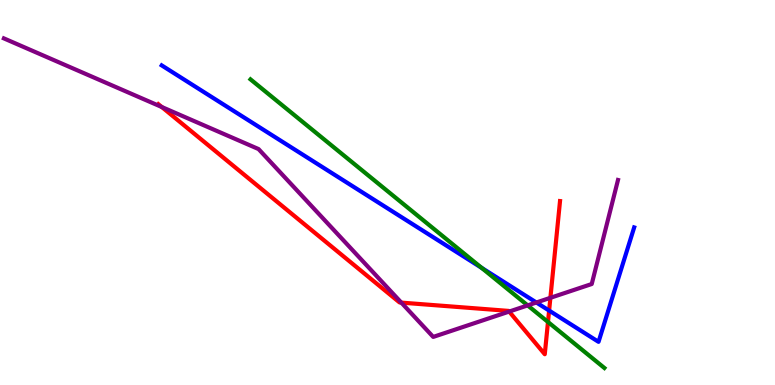[{'lines': ['blue', 'red'], 'intersections': [{'x': 7.09, 'y': 1.93}]}, {'lines': ['green', 'red'], 'intersections': [{'x': 7.07, 'y': 1.64}]}, {'lines': ['purple', 'red'], 'intersections': [{'x': 2.09, 'y': 7.22}, {'x': 5.18, 'y': 2.14}, {'x': 6.57, 'y': 1.91}, {'x': 7.1, 'y': 2.26}]}, {'lines': ['blue', 'green'], 'intersections': [{'x': 6.21, 'y': 3.04}]}, {'lines': ['blue', 'purple'], 'intersections': [{'x': 6.92, 'y': 2.14}]}, {'lines': ['green', 'purple'], 'intersections': [{'x': 6.81, 'y': 2.07}]}]